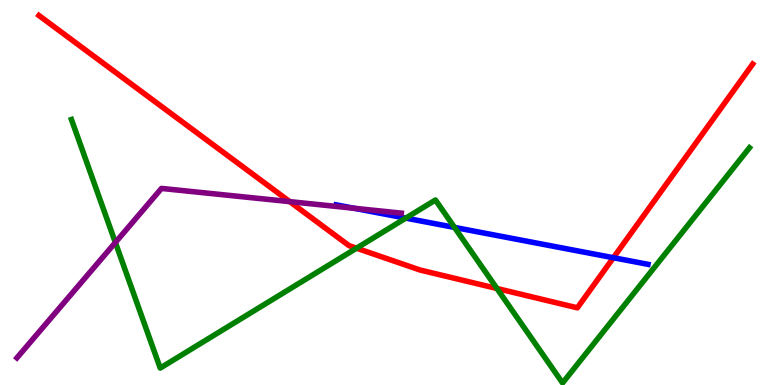[{'lines': ['blue', 'red'], 'intersections': [{'x': 7.91, 'y': 3.31}]}, {'lines': ['green', 'red'], 'intersections': [{'x': 4.6, 'y': 3.55}, {'x': 6.41, 'y': 2.51}]}, {'lines': ['purple', 'red'], 'intersections': [{'x': 3.74, 'y': 4.76}]}, {'lines': ['blue', 'green'], 'intersections': [{'x': 5.24, 'y': 4.33}, {'x': 5.86, 'y': 4.09}]}, {'lines': ['blue', 'purple'], 'intersections': [{'x': 4.57, 'y': 4.59}]}, {'lines': ['green', 'purple'], 'intersections': [{'x': 1.49, 'y': 3.7}]}]